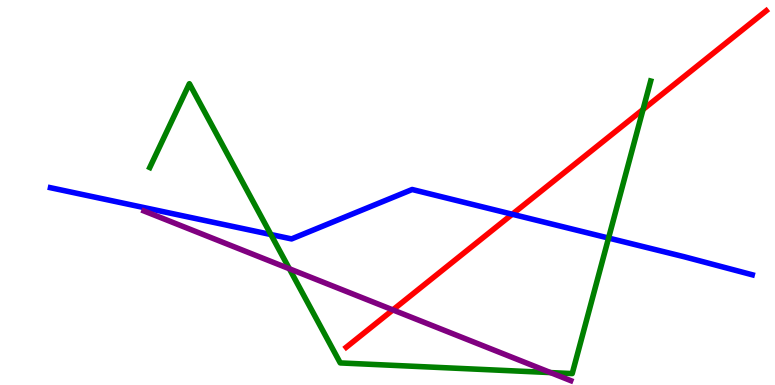[{'lines': ['blue', 'red'], 'intersections': [{'x': 6.61, 'y': 4.44}]}, {'lines': ['green', 'red'], 'intersections': [{'x': 8.3, 'y': 7.16}]}, {'lines': ['purple', 'red'], 'intersections': [{'x': 5.07, 'y': 1.95}]}, {'lines': ['blue', 'green'], 'intersections': [{'x': 3.5, 'y': 3.91}, {'x': 7.85, 'y': 3.82}]}, {'lines': ['blue', 'purple'], 'intersections': []}, {'lines': ['green', 'purple'], 'intersections': [{'x': 3.73, 'y': 3.02}, {'x': 7.1, 'y': 0.322}]}]